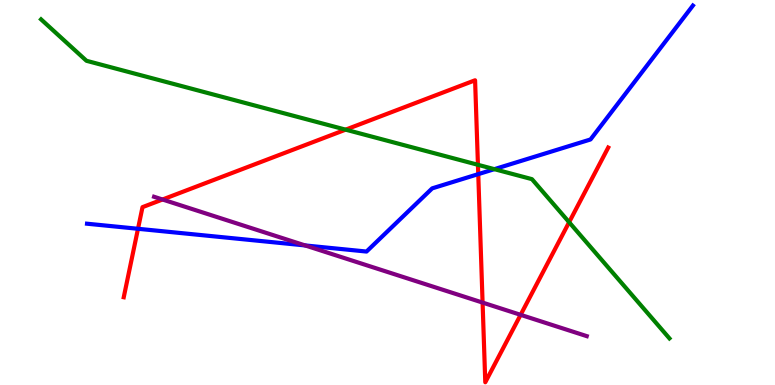[{'lines': ['blue', 'red'], 'intersections': [{'x': 1.78, 'y': 4.06}, {'x': 6.17, 'y': 5.48}]}, {'lines': ['green', 'red'], 'intersections': [{'x': 4.46, 'y': 6.63}, {'x': 6.17, 'y': 5.72}, {'x': 7.34, 'y': 4.23}]}, {'lines': ['purple', 'red'], 'intersections': [{'x': 2.1, 'y': 4.82}, {'x': 6.23, 'y': 2.14}, {'x': 6.72, 'y': 1.82}]}, {'lines': ['blue', 'green'], 'intersections': [{'x': 6.38, 'y': 5.61}]}, {'lines': ['blue', 'purple'], 'intersections': [{'x': 3.94, 'y': 3.63}]}, {'lines': ['green', 'purple'], 'intersections': []}]